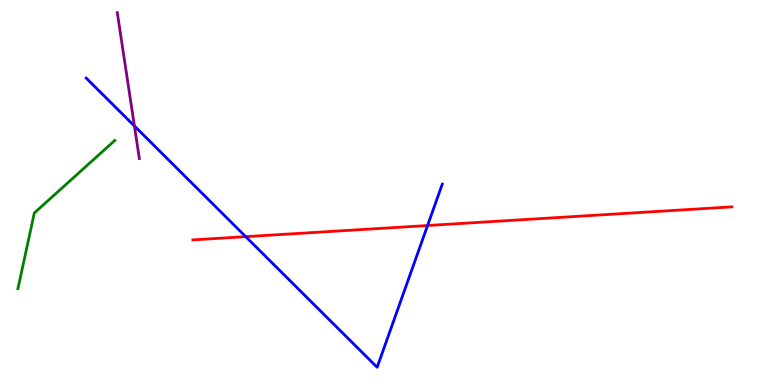[{'lines': ['blue', 'red'], 'intersections': [{'x': 3.17, 'y': 3.85}, {'x': 5.52, 'y': 4.14}]}, {'lines': ['green', 'red'], 'intersections': []}, {'lines': ['purple', 'red'], 'intersections': []}, {'lines': ['blue', 'green'], 'intersections': []}, {'lines': ['blue', 'purple'], 'intersections': [{'x': 1.73, 'y': 6.73}]}, {'lines': ['green', 'purple'], 'intersections': []}]